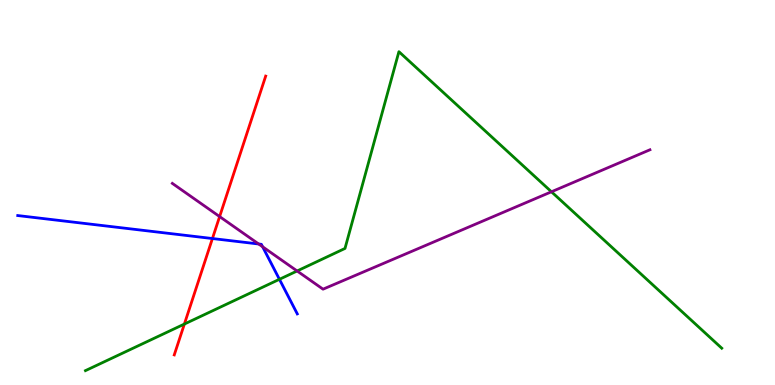[{'lines': ['blue', 'red'], 'intersections': [{'x': 2.74, 'y': 3.8}]}, {'lines': ['green', 'red'], 'intersections': [{'x': 2.38, 'y': 1.58}]}, {'lines': ['purple', 'red'], 'intersections': [{'x': 2.83, 'y': 4.37}]}, {'lines': ['blue', 'green'], 'intersections': [{'x': 3.61, 'y': 2.75}]}, {'lines': ['blue', 'purple'], 'intersections': [{'x': 3.34, 'y': 3.66}, {'x': 3.39, 'y': 3.59}]}, {'lines': ['green', 'purple'], 'intersections': [{'x': 3.83, 'y': 2.96}, {'x': 7.12, 'y': 5.02}]}]